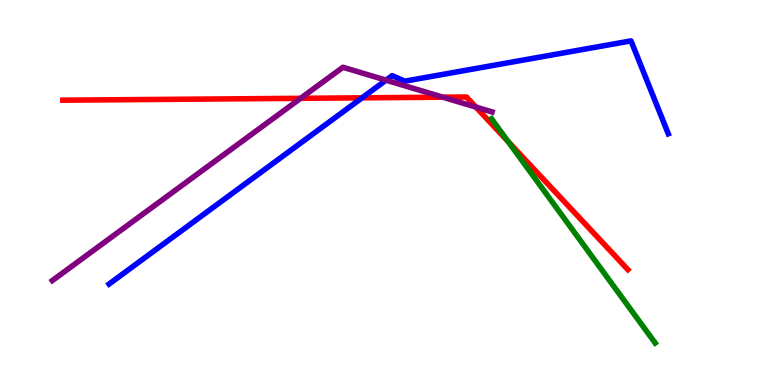[{'lines': ['blue', 'red'], 'intersections': [{'x': 4.67, 'y': 7.46}]}, {'lines': ['green', 'red'], 'intersections': [{'x': 6.56, 'y': 6.33}]}, {'lines': ['purple', 'red'], 'intersections': [{'x': 3.88, 'y': 7.45}, {'x': 5.71, 'y': 7.48}, {'x': 6.14, 'y': 7.22}]}, {'lines': ['blue', 'green'], 'intersections': []}, {'lines': ['blue', 'purple'], 'intersections': [{'x': 4.98, 'y': 7.92}]}, {'lines': ['green', 'purple'], 'intersections': []}]